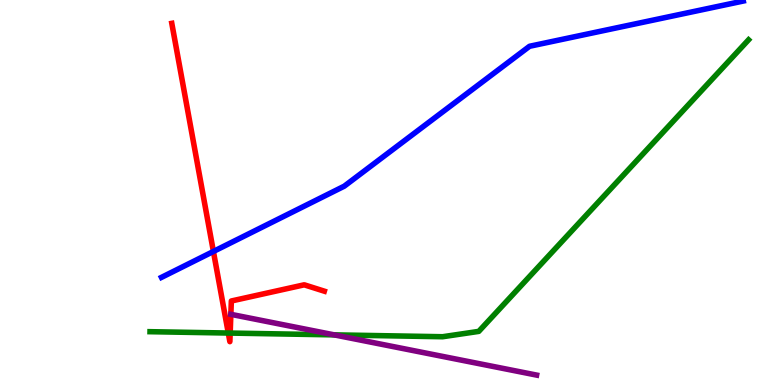[{'lines': ['blue', 'red'], 'intersections': [{'x': 2.75, 'y': 3.47}]}, {'lines': ['green', 'red'], 'intersections': [{'x': 2.95, 'y': 1.35}, {'x': 2.97, 'y': 1.35}]}, {'lines': ['purple', 'red'], 'intersections': [{'x': 2.98, 'y': 1.84}]}, {'lines': ['blue', 'green'], 'intersections': []}, {'lines': ['blue', 'purple'], 'intersections': []}, {'lines': ['green', 'purple'], 'intersections': [{'x': 4.31, 'y': 1.3}]}]